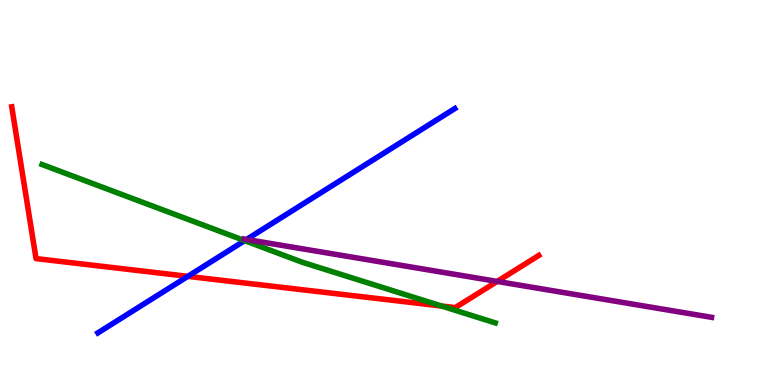[{'lines': ['blue', 'red'], 'intersections': [{'x': 2.42, 'y': 2.82}]}, {'lines': ['green', 'red'], 'intersections': [{'x': 5.7, 'y': 2.05}]}, {'lines': ['purple', 'red'], 'intersections': [{'x': 6.42, 'y': 2.69}]}, {'lines': ['blue', 'green'], 'intersections': [{'x': 3.16, 'y': 3.75}]}, {'lines': ['blue', 'purple'], 'intersections': [{'x': 3.18, 'y': 3.78}]}, {'lines': ['green', 'purple'], 'intersections': []}]